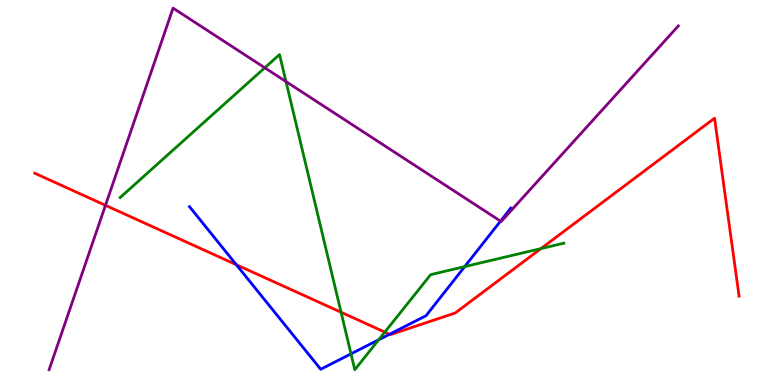[{'lines': ['blue', 'red'], 'intersections': [{'x': 3.05, 'y': 3.12}, {'x': 5.03, 'y': 1.32}]}, {'lines': ['green', 'red'], 'intersections': [{'x': 4.4, 'y': 1.89}, {'x': 4.97, 'y': 1.37}, {'x': 6.98, 'y': 3.54}]}, {'lines': ['purple', 'red'], 'intersections': [{'x': 1.36, 'y': 4.67}]}, {'lines': ['blue', 'green'], 'intersections': [{'x': 4.53, 'y': 0.809}, {'x': 4.89, 'y': 1.17}, {'x': 6.0, 'y': 3.08}]}, {'lines': ['blue', 'purple'], 'intersections': [{'x': 6.46, 'y': 4.26}]}, {'lines': ['green', 'purple'], 'intersections': [{'x': 3.42, 'y': 8.24}, {'x': 3.69, 'y': 7.88}]}]